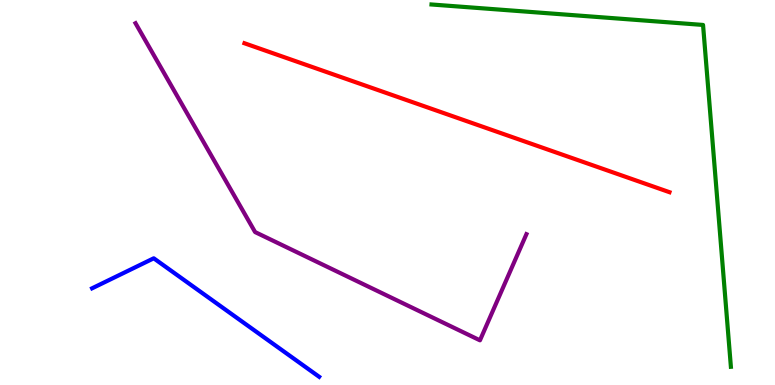[{'lines': ['blue', 'red'], 'intersections': []}, {'lines': ['green', 'red'], 'intersections': []}, {'lines': ['purple', 'red'], 'intersections': []}, {'lines': ['blue', 'green'], 'intersections': []}, {'lines': ['blue', 'purple'], 'intersections': []}, {'lines': ['green', 'purple'], 'intersections': []}]